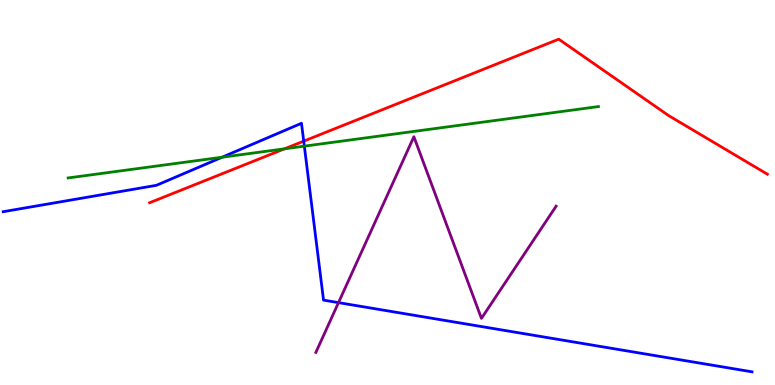[{'lines': ['blue', 'red'], 'intersections': [{'x': 3.92, 'y': 6.33}]}, {'lines': ['green', 'red'], 'intersections': [{'x': 3.67, 'y': 6.13}]}, {'lines': ['purple', 'red'], 'intersections': []}, {'lines': ['blue', 'green'], 'intersections': [{'x': 2.87, 'y': 5.92}, {'x': 3.93, 'y': 6.2}]}, {'lines': ['blue', 'purple'], 'intersections': [{'x': 4.37, 'y': 2.14}]}, {'lines': ['green', 'purple'], 'intersections': []}]